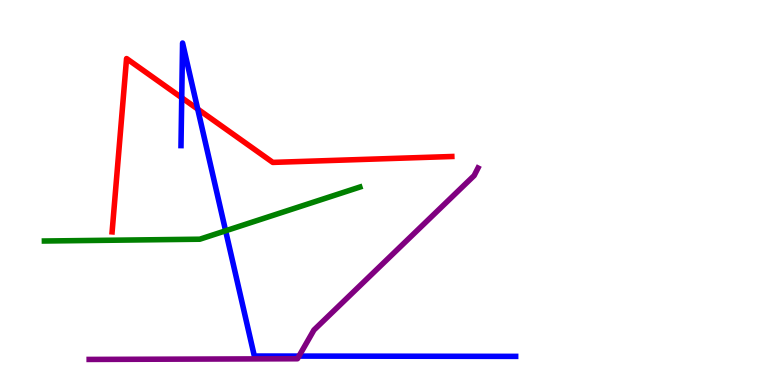[{'lines': ['blue', 'red'], 'intersections': [{'x': 2.34, 'y': 7.46}, {'x': 2.55, 'y': 7.17}]}, {'lines': ['green', 'red'], 'intersections': []}, {'lines': ['purple', 'red'], 'intersections': []}, {'lines': ['blue', 'green'], 'intersections': [{'x': 2.91, 'y': 4.01}]}, {'lines': ['blue', 'purple'], 'intersections': [{'x': 3.86, 'y': 0.751}]}, {'lines': ['green', 'purple'], 'intersections': []}]